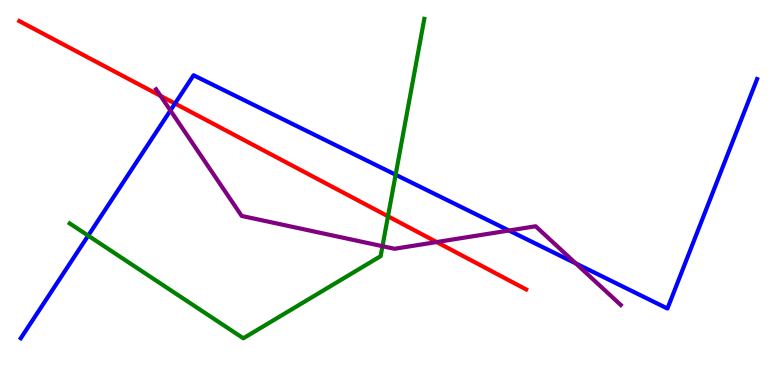[{'lines': ['blue', 'red'], 'intersections': [{'x': 2.26, 'y': 7.31}]}, {'lines': ['green', 'red'], 'intersections': [{'x': 5.01, 'y': 4.38}]}, {'lines': ['purple', 'red'], 'intersections': [{'x': 2.07, 'y': 7.51}, {'x': 5.63, 'y': 3.71}]}, {'lines': ['blue', 'green'], 'intersections': [{'x': 1.14, 'y': 3.88}, {'x': 5.1, 'y': 5.46}]}, {'lines': ['blue', 'purple'], 'intersections': [{'x': 2.2, 'y': 7.13}, {'x': 6.57, 'y': 4.01}, {'x': 7.43, 'y': 3.16}]}, {'lines': ['green', 'purple'], 'intersections': [{'x': 4.94, 'y': 3.61}]}]